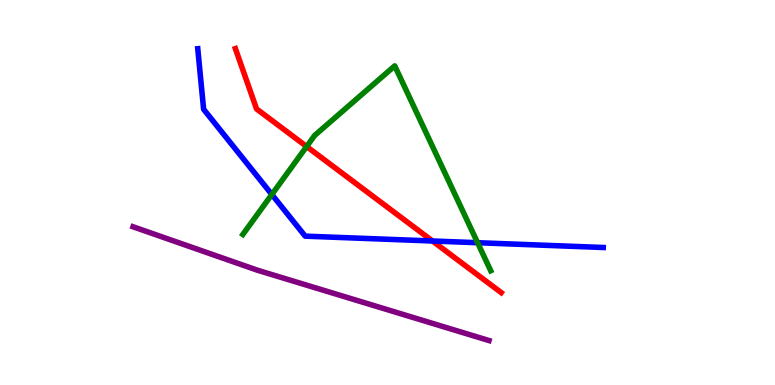[{'lines': ['blue', 'red'], 'intersections': [{'x': 5.58, 'y': 3.74}]}, {'lines': ['green', 'red'], 'intersections': [{'x': 3.96, 'y': 6.19}]}, {'lines': ['purple', 'red'], 'intersections': []}, {'lines': ['blue', 'green'], 'intersections': [{'x': 3.51, 'y': 4.95}, {'x': 6.16, 'y': 3.7}]}, {'lines': ['blue', 'purple'], 'intersections': []}, {'lines': ['green', 'purple'], 'intersections': []}]